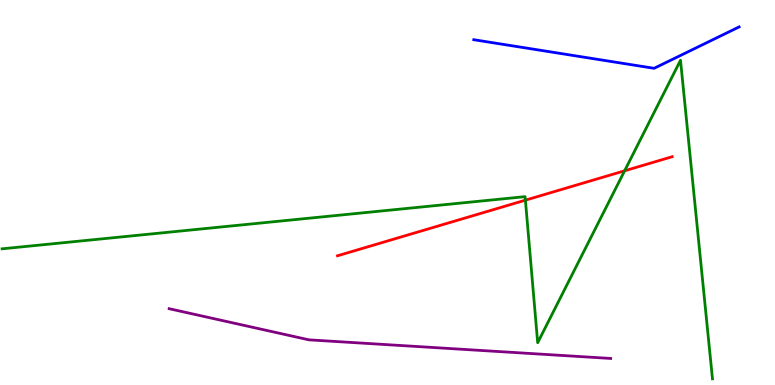[{'lines': ['blue', 'red'], 'intersections': []}, {'lines': ['green', 'red'], 'intersections': [{'x': 6.78, 'y': 4.8}, {'x': 8.06, 'y': 5.56}]}, {'lines': ['purple', 'red'], 'intersections': []}, {'lines': ['blue', 'green'], 'intersections': []}, {'lines': ['blue', 'purple'], 'intersections': []}, {'lines': ['green', 'purple'], 'intersections': []}]